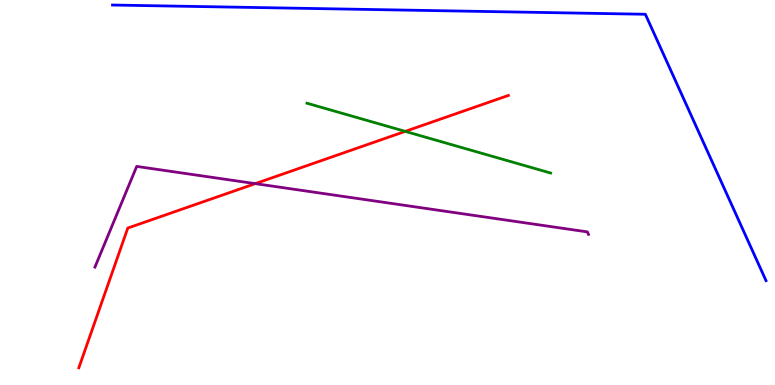[{'lines': ['blue', 'red'], 'intersections': []}, {'lines': ['green', 'red'], 'intersections': [{'x': 5.23, 'y': 6.59}]}, {'lines': ['purple', 'red'], 'intersections': [{'x': 3.29, 'y': 5.23}]}, {'lines': ['blue', 'green'], 'intersections': []}, {'lines': ['blue', 'purple'], 'intersections': []}, {'lines': ['green', 'purple'], 'intersections': []}]